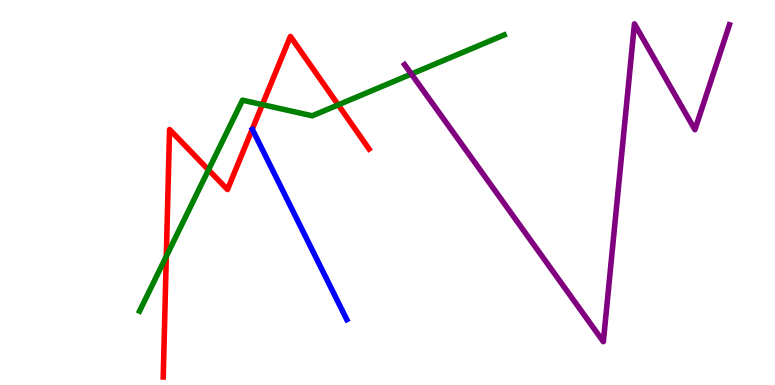[{'lines': ['blue', 'red'], 'intersections': []}, {'lines': ['green', 'red'], 'intersections': [{'x': 2.15, 'y': 3.34}, {'x': 2.69, 'y': 5.59}, {'x': 3.39, 'y': 7.28}, {'x': 4.36, 'y': 7.28}]}, {'lines': ['purple', 'red'], 'intersections': []}, {'lines': ['blue', 'green'], 'intersections': []}, {'lines': ['blue', 'purple'], 'intersections': []}, {'lines': ['green', 'purple'], 'intersections': [{'x': 5.31, 'y': 8.08}]}]